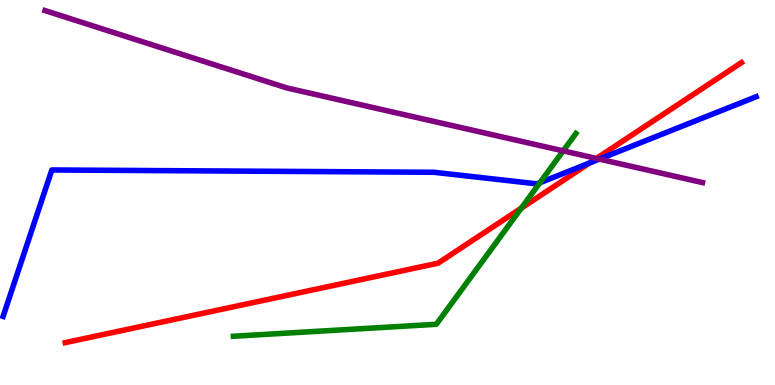[{'lines': ['blue', 'red'], 'intersections': [{'x': 7.61, 'y': 5.77}]}, {'lines': ['green', 'red'], 'intersections': [{'x': 6.73, 'y': 4.59}]}, {'lines': ['purple', 'red'], 'intersections': [{'x': 7.7, 'y': 5.88}]}, {'lines': ['blue', 'green'], 'intersections': [{'x': 6.97, 'y': 5.25}]}, {'lines': ['blue', 'purple'], 'intersections': [{'x': 7.73, 'y': 5.87}]}, {'lines': ['green', 'purple'], 'intersections': [{'x': 7.27, 'y': 6.08}]}]